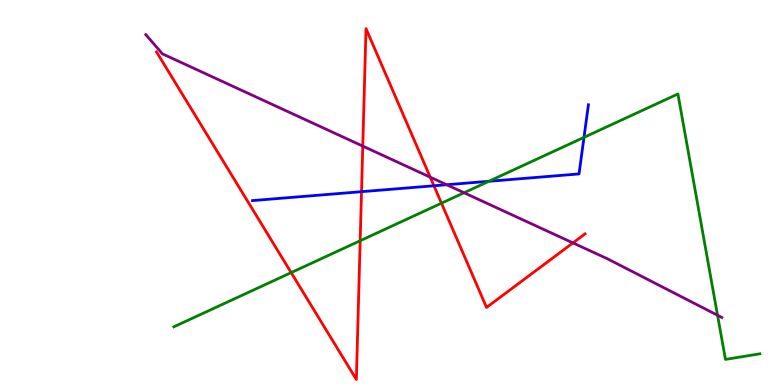[{'lines': ['blue', 'red'], 'intersections': [{'x': 4.66, 'y': 5.02}, {'x': 5.6, 'y': 5.17}]}, {'lines': ['green', 'red'], 'intersections': [{'x': 3.76, 'y': 2.92}, {'x': 4.65, 'y': 3.75}, {'x': 5.7, 'y': 4.72}]}, {'lines': ['purple', 'red'], 'intersections': [{'x': 4.68, 'y': 6.2}, {'x': 5.55, 'y': 5.4}, {'x': 7.39, 'y': 3.69}]}, {'lines': ['blue', 'green'], 'intersections': [{'x': 6.31, 'y': 5.29}, {'x': 7.54, 'y': 6.43}]}, {'lines': ['blue', 'purple'], 'intersections': [{'x': 5.76, 'y': 5.2}]}, {'lines': ['green', 'purple'], 'intersections': [{'x': 5.99, 'y': 4.99}, {'x': 9.26, 'y': 1.81}]}]